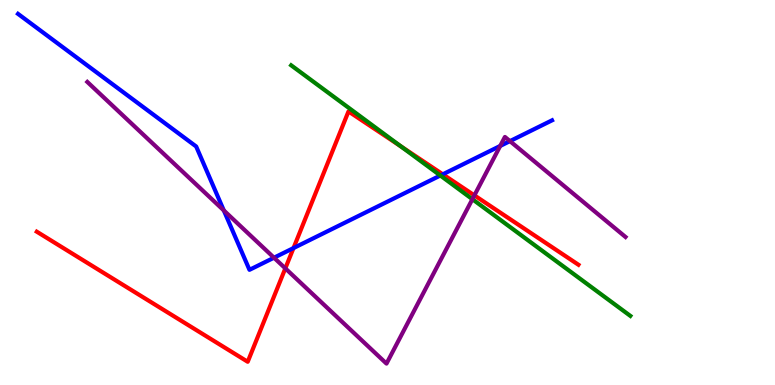[{'lines': ['blue', 'red'], 'intersections': [{'x': 3.79, 'y': 3.56}, {'x': 5.71, 'y': 5.47}]}, {'lines': ['green', 'red'], 'intersections': [{'x': 5.17, 'y': 6.2}]}, {'lines': ['purple', 'red'], 'intersections': [{'x': 3.68, 'y': 3.03}, {'x': 6.12, 'y': 4.93}]}, {'lines': ['blue', 'green'], 'intersections': [{'x': 5.68, 'y': 5.44}]}, {'lines': ['blue', 'purple'], 'intersections': [{'x': 2.89, 'y': 4.53}, {'x': 3.54, 'y': 3.31}, {'x': 6.45, 'y': 6.21}, {'x': 6.58, 'y': 6.33}]}, {'lines': ['green', 'purple'], 'intersections': [{'x': 6.1, 'y': 4.83}]}]